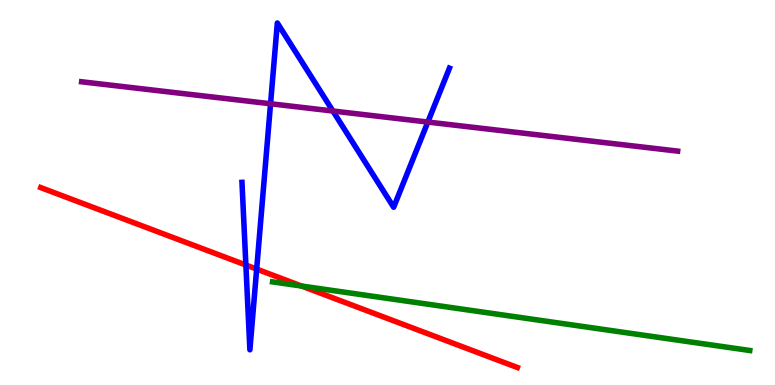[{'lines': ['blue', 'red'], 'intersections': [{'x': 3.17, 'y': 3.12}, {'x': 3.31, 'y': 3.01}]}, {'lines': ['green', 'red'], 'intersections': [{'x': 3.89, 'y': 2.57}]}, {'lines': ['purple', 'red'], 'intersections': []}, {'lines': ['blue', 'green'], 'intersections': []}, {'lines': ['blue', 'purple'], 'intersections': [{'x': 3.49, 'y': 7.31}, {'x': 4.3, 'y': 7.12}, {'x': 5.52, 'y': 6.83}]}, {'lines': ['green', 'purple'], 'intersections': []}]